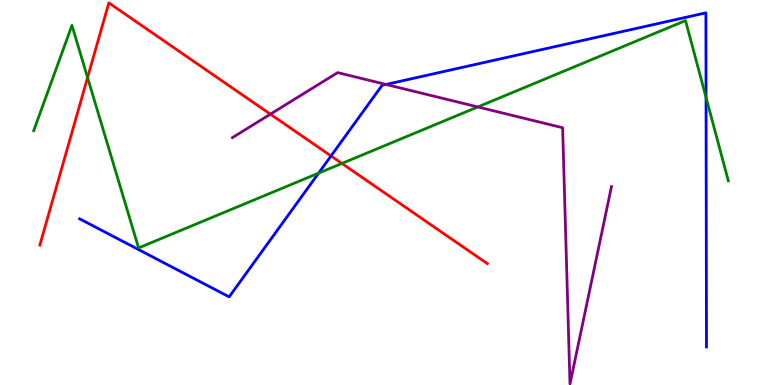[{'lines': ['blue', 'red'], 'intersections': [{'x': 4.27, 'y': 5.95}]}, {'lines': ['green', 'red'], 'intersections': [{'x': 1.13, 'y': 7.99}, {'x': 4.41, 'y': 5.75}]}, {'lines': ['purple', 'red'], 'intersections': [{'x': 3.49, 'y': 7.03}]}, {'lines': ['blue', 'green'], 'intersections': [{'x': 4.11, 'y': 5.5}, {'x': 9.11, 'y': 7.47}]}, {'lines': ['blue', 'purple'], 'intersections': [{'x': 4.98, 'y': 7.81}]}, {'lines': ['green', 'purple'], 'intersections': [{'x': 6.17, 'y': 7.22}]}]